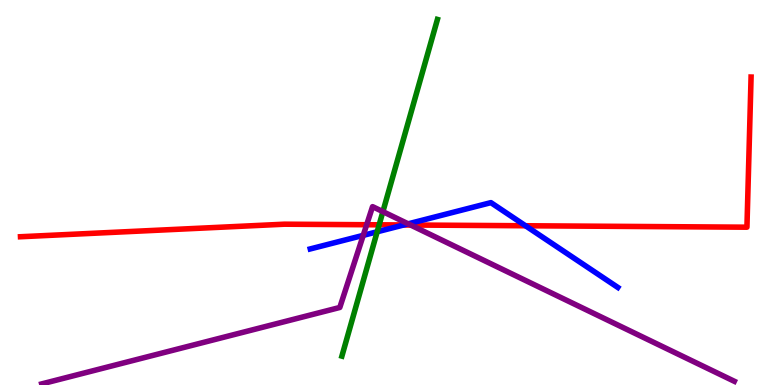[{'lines': ['blue', 'red'], 'intersections': [{'x': 5.21, 'y': 4.16}, {'x': 6.78, 'y': 4.14}]}, {'lines': ['green', 'red'], 'intersections': [{'x': 4.89, 'y': 4.16}]}, {'lines': ['purple', 'red'], 'intersections': [{'x': 4.73, 'y': 4.16}, {'x': 5.3, 'y': 4.16}]}, {'lines': ['blue', 'green'], 'intersections': [{'x': 4.87, 'y': 3.98}]}, {'lines': ['blue', 'purple'], 'intersections': [{'x': 4.69, 'y': 3.89}, {'x': 5.27, 'y': 4.19}]}, {'lines': ['green', 'purple'], 'intersections': [{'x': 4.94, 'y': 4.5}]}]